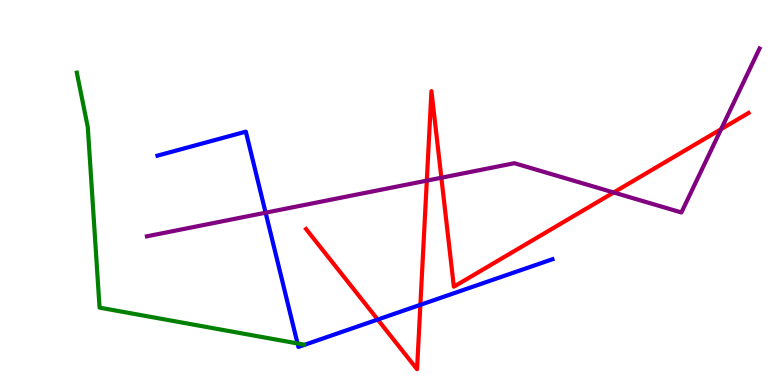[{'lines': ['blue', 'red'], 'intersections': [{'x': 4.87, 'y': 1.7}, {'x': 5.42, 'y': 2.08}]}, {'lines': ['green', 'red'], 'intersections': []}, {'lines': ['purple', 'red'], 'intersections': [{'x': 5.51, 'y': 5.31}, {'x': 5.7, 'y': 5.38}, {'x': 7.92, 'y': 5.0}, {'x': 9.3, 'y': 6.65}]}, {'lines': ['blue', 'green'], 'intersections': [{'x': 3.84, 'y': 1.08}]}, {'lines': ['blue', 'purple'], 'intersections': [{'x': 3.43, 'y': 4.48}]}, {'lines': ['green', 'purple'], 'intersections': []}]